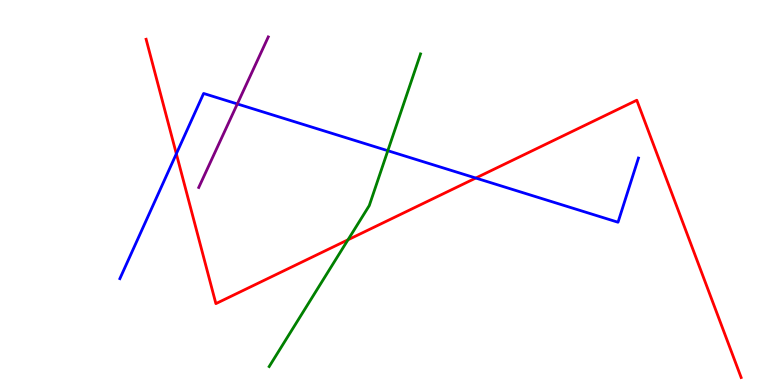[{'lines': ['blue', 'red'], 'intersections': [{'x': 2.28, 'y': 6.01}, {'x': 6.14, 'y': 5.38}]}, {'lines': ['green', 'red'], 'intersections': [{'x': 4.49, 'y': 3.77}]}, {'lines': ['purple', 'red'], 'intersections': []}, {'lines': ['blue', 'green'], 'intersections': [{'x': 5.0, 'y': 6.09}]}, {'lines': ['blue', 'purple'], 'intersections': [{'x': 3.06, 'y': 7.3}]}, {'lines': ['green', 'purple'], 'intersections': []}]